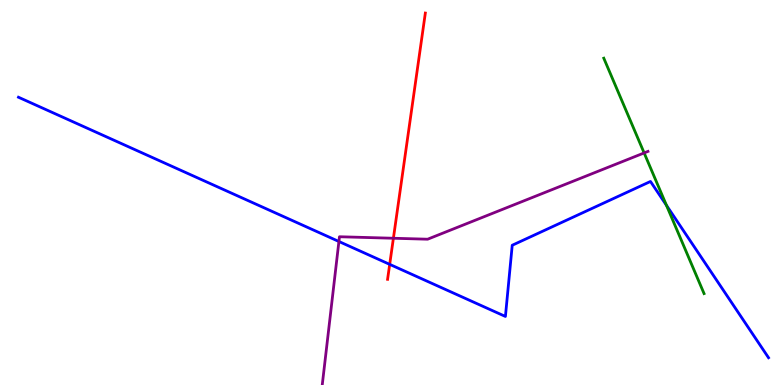[{'lines': ['blue', 'red'], 'intersections': [{'x': 5.03, 'y': 3.13}]}, {'lines': ['green', 'red'], 'intersections': []}, {'lines': ['purple', 'red'], 'intersections': [{'x': 5.08, 'y': 3.81}]}, {'lines': ['blue', 'green'], 'intersections': [{'x': 8.6, 'y': 4.67}]}, {'lines': ['blue', 'purple'], 'intersections': [{'x': 4.37, 'y': 3.73}]}, {'lines': ['green', 'purple'], 'intersections': [{'x': 8.31, 'y': 6.03}]}]